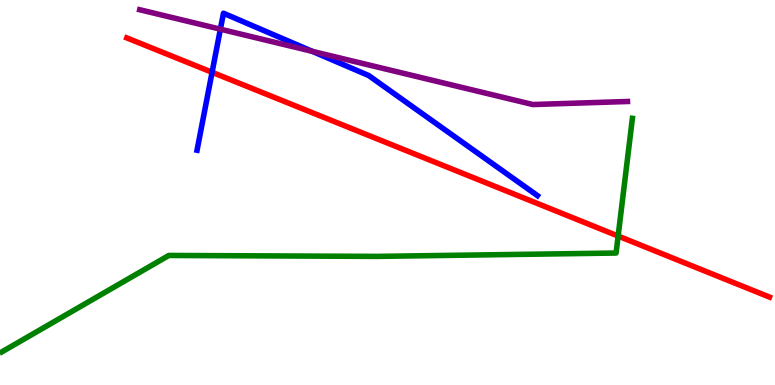[{'lines': ['blue', 'red'], 'intersections': [{'x': 2.74, 'y': 8.12}]}, {'lines': ['green', 'red'], 'intersections': [{'x': 7.98, 'y': 3.87}]}, {'lines': ['purple', 'red'], 'intersections': []}, {'lines': ['blue', 'green'], 'intersections': []}, {'lines': ['blue', 'purple'], 'intersections': [{'x': 2.84, 'y': 9.24}, {'x': 4.03, 'y': 8.67}]}, {'lines': ['green', 'purple'], 'intersections': []}]